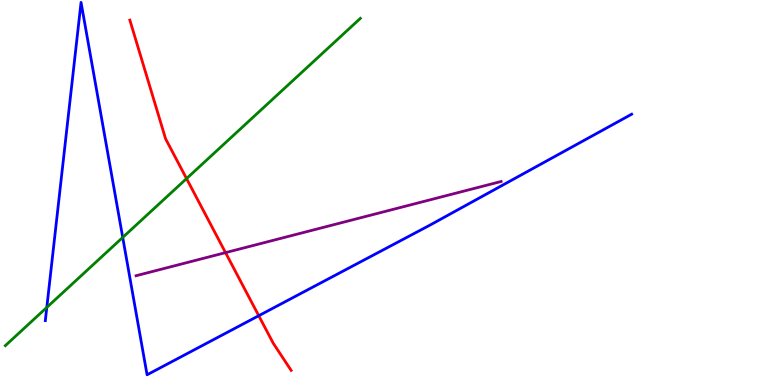[{'lines': ['blue', 'red'], 'intersections': [{'x': 3.34, 'y': 1.8}]}, {'lines': ['green', 'red'], 'intersections': [{'x': 2.41, 'y': 5.36}]}, {'lines': ['purple', 'red'], 'intersections': [{'x': 2.91, 'y': 3.44}]}, {'lines': ['blue', 'green'], 'intersections': [{'x': 0.604, 'y': 2.02}, {'x': 1.58, 'y': 3.83}]}, {'lines': ['blue', 'purple'], 'intersections': []}, {'lines': ['green', 'purple'], 'intersections': []}]